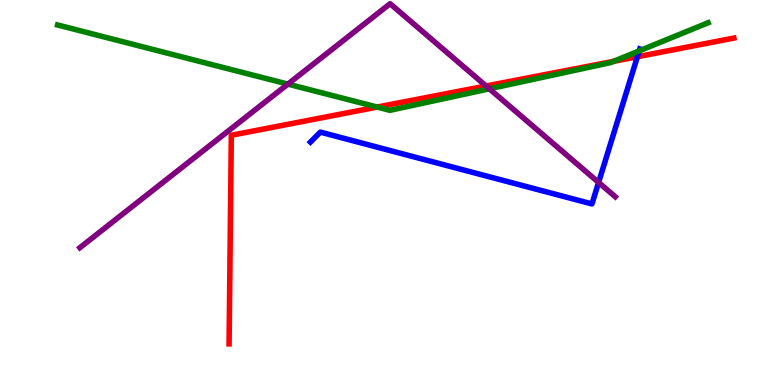[{'lines': ['blue', 'red'], 'intersections': [{'x': 8.22, 'y': 8.53}]}, {'lines': ['green', 'red'], 'intersections': [{'x': 4.87, 'y': 7.22}, {'x': 7.92, 'y': 8.41}]}, {'lines': ['purple', 'red'], 'intersections': [{'x': 6.27, 'y': 7.77}]}, {'lines': ['blue', 'green'], 'intersections': [{'x': 8.25, 'y': 8.68}]}, {'lines': ['blue', 'purple'], 'intersections': [{'x': 7.72, 'y': 5.26}]}, {'lines': ['green', 'purple'], 'intersections': [{'x': 3.71, 'y': 7.82}, {'x': 6.31, 'y': 7.69}]}]